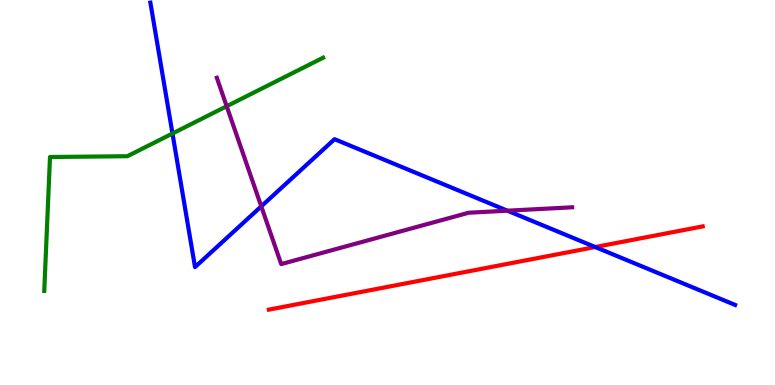[{'lines': ['blue', 'red'], 'intersections': [{'x': 7.68, 'y': 3.58}]}, {'lines': ['green', 'red'], 'intersections': []}, {'lines': ['purple', 'red'], 'intersections': []}, {'lines': ['blue', 'green'], 'intersections': [{'x': 2.23, 'y': 6.53}]}, {'lines': ['blue', 'purple'], 'intersections': [{'x': 3.37, 'y': 4.64}, {'x': 6.55, 'y': 4.53}]}, {'lines': ['green', 'purple'], 'intersections': [{'x': 2.92, 'y': 7.24}]}]